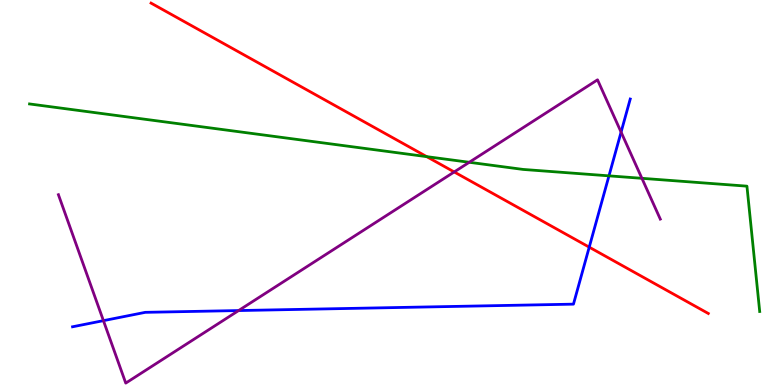[{'lines': ['blue', 'red'], 'intersections': [{'x': 7.6, 'y': 3.58}]}, {'lines': ['green', 'red'], 'intersections': [{'x': 5.51, 'y': 5.93}]}, {'lines': ['purple', 'red'], 'intersections': [{'x': 5.86, 'y': 5.53}]}, {'lines': ['blue', 'green'], 'intersections': [{'x': 7.86, 'y': 5.43}]}, {'lines': ['blue', 'purple'], 'intersections': [{'x': 1.33, 'y': 1.67}, {'x': 3.08, 'y': 1.93}, {'x': 8.01, 'y': 6.57}]}, {'lines': ['green', 'purple'], 'intersections': [{'x': 6.05, 'y': 5.78}, {'x': 8.28, 'y': 5.37}]}]